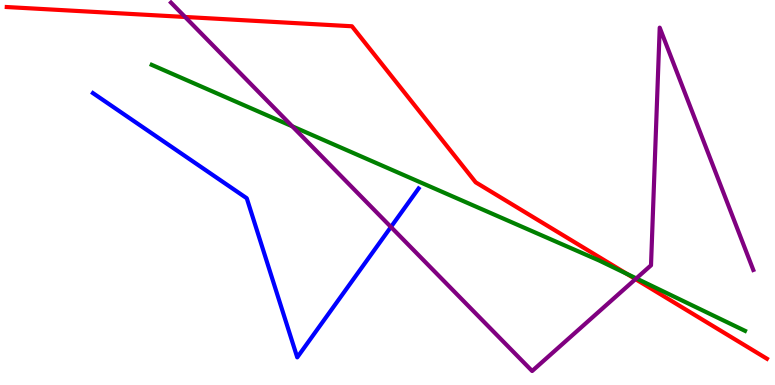[{'lines': ['blue', 'red'], 'intersections': []}, {'lines': ['green', 'red'], 'intersections': [{'x': 8.09, 'y': 2.89}]}, {'lines': ['purple', 'red'], 'intersections': [{'x': 2.39, 'y': 9.56}, {'x': 8.2, 'y': 2.75}]}, {'lines': ['blue', 'green'], 'intersections': []}, {'lines': ['blue', 'purple'], 'intersections': [{'x': 5.04, 'y': 4.1}]}, {'lines': ['green', 'purple'], 'intersections': [{'x': 3.77, 'y': 6.72}, {'x': 8.21, 'y': 2.77}]}]